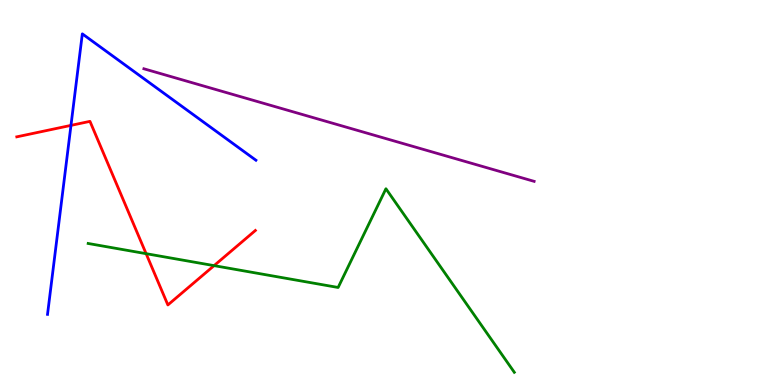[{'lines': ['blue', 'red'], 'intersections': [{'x': 0.916, 'y': 6.74}]}, {'lines': ['green', 'red'], 'intersections': [{'x': 1.89, 'y': 3.41}, {'x': 2.76, 'y': 3.1}]}, {'lines': ['purple', 'red'], 'intersections': []}, {'lines': ['blue', 'green'], 'intersections': []}, {'lines': ['blue', 'purple'], 'intersections': []}, {'lines': ['green', 'purple'], 'intersections': []}]